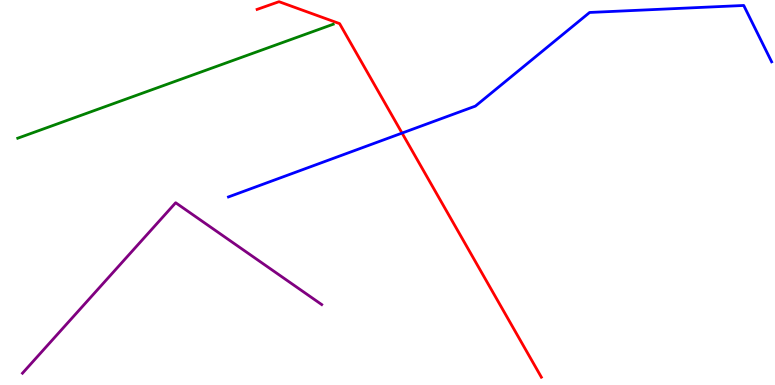[{'lines': ['blue', 'red'], 'intersections': [{'x': 5.19, 'y': 6.54}]}, {'lines': ['green', 'red'], 'intersections': []}, {'lines': ['purple', 'red'], 'intersections': []}, {'lines': ['blue', 'green'], 'intersections': []}, {'lines': ['blue', 'purple'], 'intersections': []}, {'lines': ['green', 'purple'], 'intersections': []}]